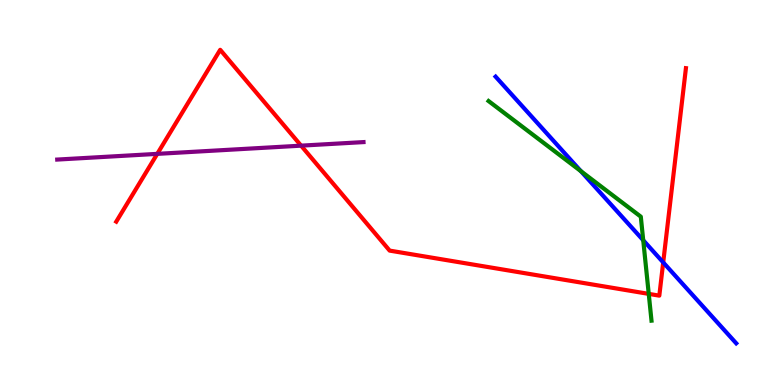[{'lines': ['blue', 'red'], 'intersections': [{'x': 8.56, 'y': 3.18}]}, {'lines': ['green', 'red'], 'intersections': [{'x': 8.37, 'y': 2.37}]}, {'lines': ['purple', 'red'], 'intersections': [{'x': 2.03, 'y': 6.0}, {'x': 3.89, 'y': 6.22}]}, {'lines': ['blue', 'green'], 'intersections': [{'x': 7.5, 'y': 5.55}, {'x': 8.3, 'y': 3.76}]}, {'lines': ['blue', 'purple'], 'intersections': []}, {'lines': ['green', 'purple'], 'intersections': []}]